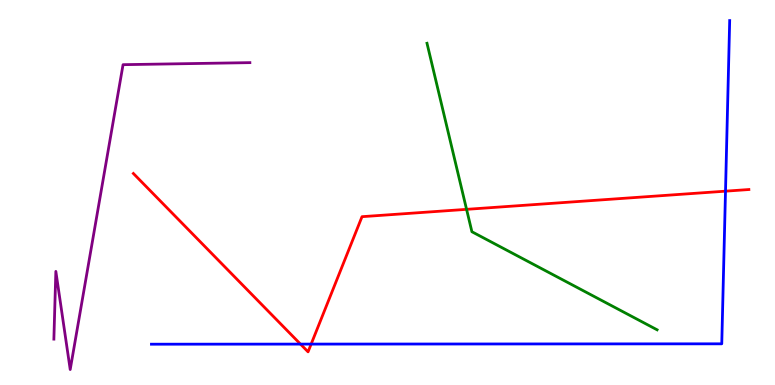[{'lines': ['blue', 'red'], 'intersections': [{'x': 3.88, 'y': 1.06}, {'x': 4.01, 'y': 1.06}, {'x': 9.36, 'y': 5.03}]}, {'lines': ['green', 'red'], 'intersections': [{'x': 6.02, 'y': 4.56}]}, {'lines': ['purple', 'red'], 'intersections': []}, {'lines': ['blue', 'green'], 'intersections': []}, {'lines': ['blue', 'purple'], 'intersections': []}, {'lines': ['green', 'purple'], 'intersections': []}]